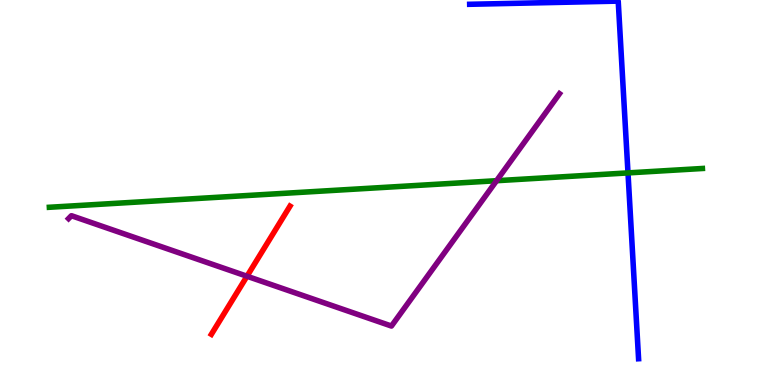[{'lines': ['blue', 'red'], 'intersections': []}, {'lines': ['green', 'red'], 'intersections': []}, {'lines': ['purple', 'red'], 'intersections': [{'x': 3.19, 'y': 2.82}]}, {'lines': ['blue', 'green'], 'intersections': [{'x': 8.1, 'y': 5.51}]}, {'lines': ['blue', 'purple'], 'intersections': []}, {'lines': ['green', 'purple'], 'intersections': [{'x': 6.41, 'y': 5.31}]}]